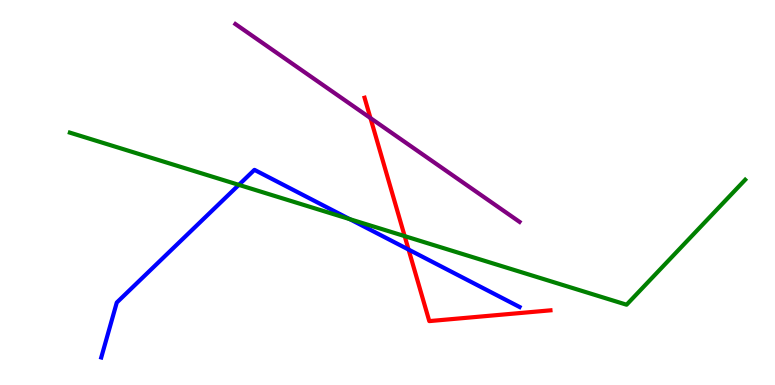[{'lines': ['blue', 'red'], 'intersections': [{'x': 5.27, 'y': 3.52}]}, {'lines': ['green', 'red'], 'intersections': [{'x': 5.22, 'y': 3.87}]}, {'lines': ['purple', 'red'], 'intersections': [{'x': 4.78, 'y': 6.93}]}, {'lines': ['blue', 'green'], 'intersections': [{'x': 3.08, 'y': 5.2}, {'x': 4.51, 'y': 4.31}]}, {'lines': ['blue', 'purple'], 'intersections': []}, {'lines': ['green', 'purple'], 'intersections': []}]